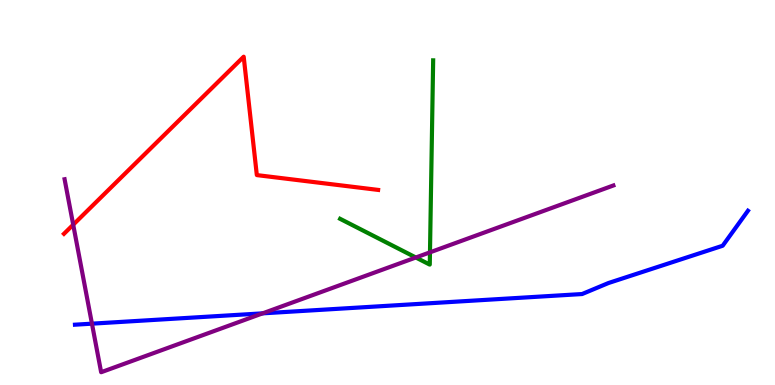[{'lines': ['blue', 'red'], 'intersections': []}, {'lines': ['green', 'red'], 'intersections': []}, {'lines': ['purple', 'red'], 'intersections': [{'x': 0.945, 'y': 4.16}]}, {'lines': ['blue', 'green'], 'intersections': []}, {'lines': ['blue', 'purple'], 'intersections': [{'x': 1.19, 'y': 1.59}, {'x': 3.39, 'y': 1.86}]}, {'lines': ['green', 'purple'], 'intersections': [{'x': 5.37, 'y': 3.31}, {'x': 5.55, 'y': 3.45}]}]